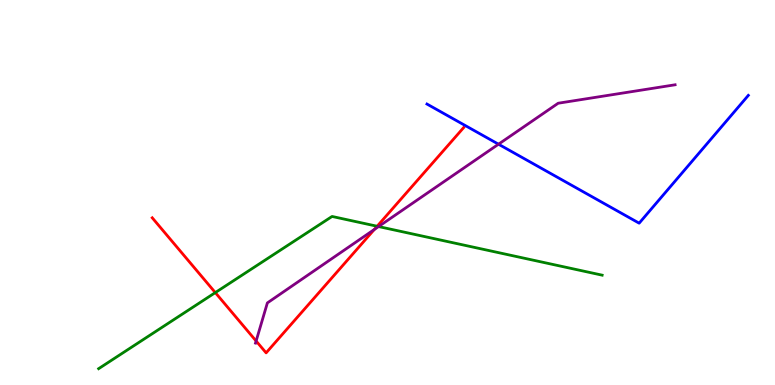[{'lines': ['blue', 'red'], 'intersections': []}, {'lines': ['green', 'red'], 'intersections': [{'x': 2.78, 'y': 2.4}, {'x': 4.87, 'y': 4.12}]}, {'lines': ['purple', 'red'], 'intersections': [{'x': 3.3, 'y': 1.14}, {'x': 4.83, 'y': 4.04}]}, {'lines': ['blue', 'green'], 'intersections': []}, {'lines': ['blue', 'purple'], 'intersections': [{'x': 6.43, 'y': 6.25}]}, {'lines': ['green', 'purple'], 'intersections': [{'x': 4.88, 'y': 4.12}]}]